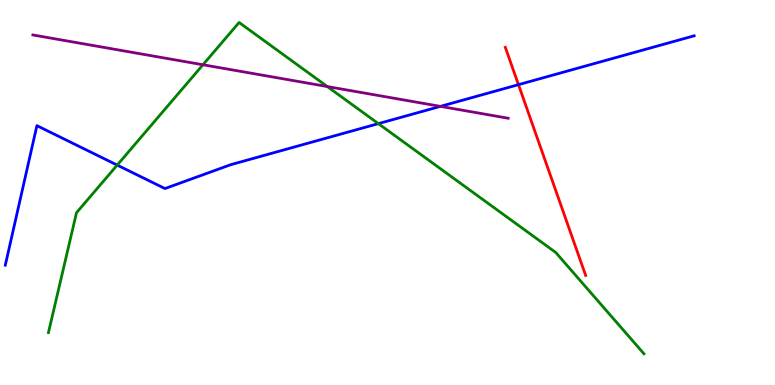[{'lines': ['blue', 'red'], 'intersections': [{'x': 6.69, 'y': 7.8}]}, {'lines': ['green', 'red'], 'intersections': []}, {'lines': ['purple', 'red'], 'intersections': []}, {'lines': ['blue', 'green'], 'intersections': [{'x': 1.51, 'y': 5.71}, {'x': 4.88, 'y': 6.79}]}, {'lines': ['blue', 'purple'], 'intersections': [{'x': 5.68, 'y': 7.24}]}, {'lines': ['green', 'purple'], 'intersections': [{'x': 2.62, 'y': 8.32}, {'x': 4.22, 'y': 7.75}]}]